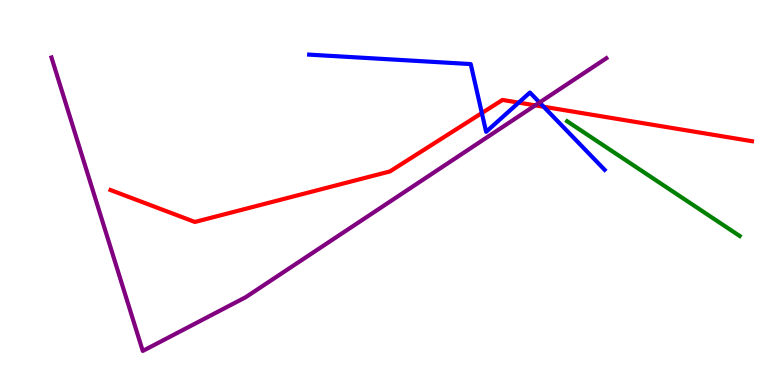[{'lines': ['blue', 'red'], 'intersections': [{'x': 6.22, 'y': 7.06}, {'x': 6.69, 'y': 7.33}, {'x': 7.02, 'y': 7.23}]}, {'lines': ['green', 'red'], 'intersections': []}, {'lines': ['purple', 'red'], 'intersections': [{'x': 6.91, 'y': 7.26}]}, {'lines': ['blue', 'green'], 'intersections': []}, {'lines': ['blue', 'purple'], 'intersections': [{'x': 6.96, 'y': 7.34}]}, {'lines': ['green', 'purple'], 'intersections': []}]